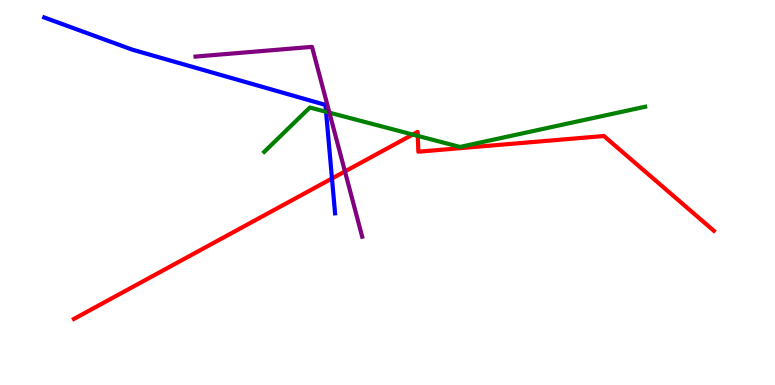[{'lines': ['blue', 'red'], 'intersections': [{'x': 4.28, 'y': 5.36}]}, {'lines': ['green', 'red'], 'intersections': [{'x': 5.33, 'y': 6.51}, {'x': 5.39, 'y': 6.47}]}, {'lines': ['purple', 'red'], 'intersections': [{'x': 4.45, 'y': 5.55}]}, {'lines': ['blue', 'green'], 'intersections': [{'x': 4.21, 'y': 7.1}]}, {'lines': ['blue', 'purple'], 'intersections': []}, {'lines': ['green', 'purple'], 'intersections': [{'x': 4.25, 'y': 7.07}]}]